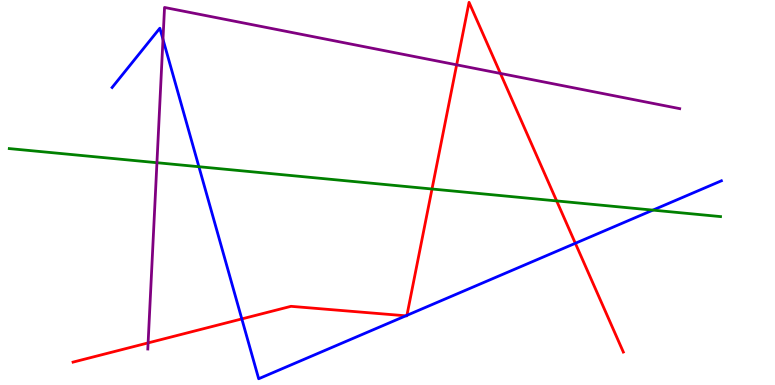[{'lines': ['blue', 'red'], 'intersections': [{'x': 3.12, 'y': 1.72}, {'x': 5.24, 'y': 1.8}, {'x': 5.25, 'y': 1.81}, {'x': 7.42, 'y': 3.68}]}, {'lines': ['green', 'red'], 'intersections': [{'x': 5.57, 'y': 5.09}, {'x': 7.18, 'y': 4.78}]}, {'lines': ['purple', 'red'], 'intersections': [{'x': 1.91, 'y': 1.09}, {'x': 5.89, 'y': 8.32}, {'x': 6.46, 'y': 8.09}]}, {'lines': ['blue', 'green'], 'intersections': [{'x': 2.57, 'y': 5.67}, {'x': 8.42, 'y': 4.54}]}, {'lines': ['blue', 'purple'], 'intersections': [{'x': 2.1, 'y': 8.98}]}, {'lines': ['green', 'purple'], 'intersections': [{'x': 2.02, 'y': 5.77}]}]